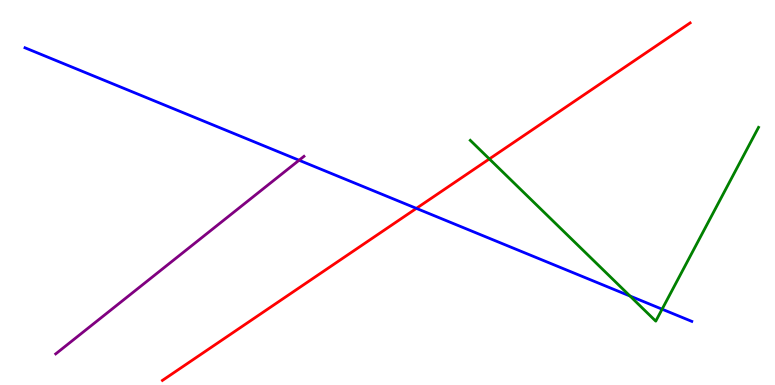[{'lines': ['blue', 'red'], 'intersections': [{'x': 5.37, 'y': 4.59}]}, {'lines': ['green', 'red'], 'intersections': [{'x': 6.31, 'y': 5.87}]}, {'lines': ['purple', 'red'], 'intersections': []}, {'lines': ['blue', 'green'], 'intersections': [{'x': 8.13, 'y': 2.31}, {'x': 8.54, 'y': 1.97}]}, {'lines': ['blue', 'purple'], 'intersections': [{'x': 3.86, 'y': 5.84}]}, {'lines': ['green', 'purple'], 'intersections': []}]